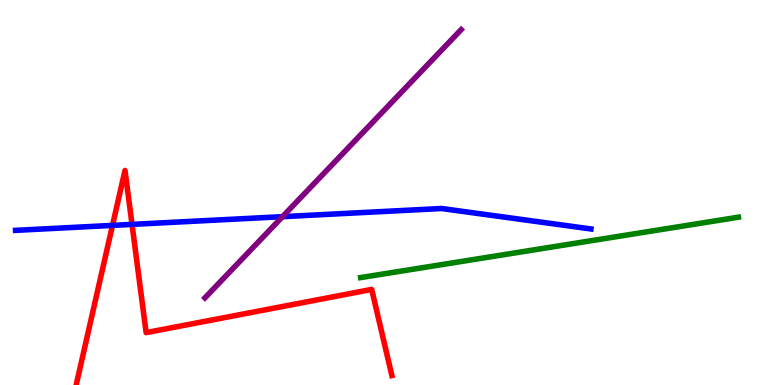[{'lines': ['blue', 'red'], 'intersections': [{'x': 1.45, 'y': 4.15}, {'x': 1.7, 'y': 4.17}]}, {'lines': ['green', 'red'], 'intersections': []}, {'lines': ['purple', 'red'], 'intersections': []}, {'lines': ['blue', 'green'], 'intersections': []}, {'lines': ['blue', 'purple'], 'intersections': [{'x': 3.65, 'y': 4.37}]}, {'lines': ['green', 'purple'], 'intersections': []}]